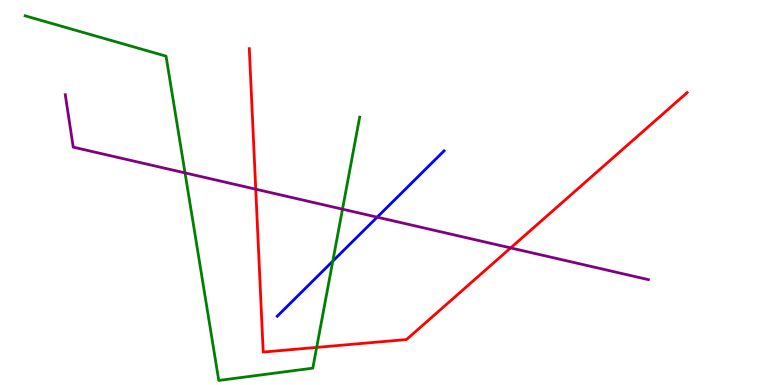[{'lines': ['blue', 'red'], 'intersections': []}, {'lines': ['green', 'red'], 'intersections': [{'x': 4.09, 'y': 0.977}]}, {'lines': ['purple', 'red'], 'intersections': [{'x': 3.3, 'y': 5.09}, {'x': 6.59, 'y': 3.56}]}, {'lines': ['blue', 'green'], 'intersections': [{'x': 4.29, 'y': 3.22}]}, {'lines': ['blue', 'purple'], 'intersections': [{'x': 4.87, 'y': 4.36}]}, {'lines': ['green', 'purple'], 'intersections': [{'x': 2.39, 'y': 5.51}, {'x': 4.42, 'y': 4.57}]}]